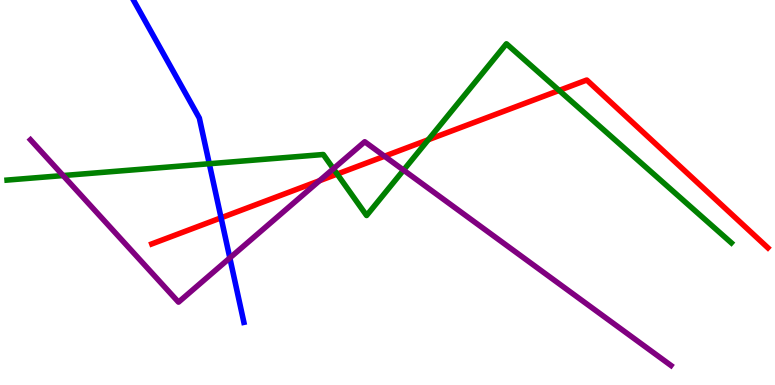[{'lines': ['blue', 'red'], 'intersections': [{'x': 2.85, 'y': 4.34}]}, {'lines': ['green', 'red'], 'intersections': [{'x': 4.35, 'y': 5.48}, {'x': 5.53, 'y': 6.37}, {'x': 7.21, 'y': 7.65}]}, {'lines': ['purple', 'red'], 'intersections': [{'x': 4.12, 'y': 5.31}, {'x': 4.96, 'y': 5.94}]}, {'lines': ['blue', 'green'], 'intersections': [{'x': 2.7, 'y': 5.75}]}, {'lines': ['blue', 'purple'], 'intersections': [{'x': 2.97, 'y': 3.3}]}, {'lines': ['green', 'purple'], 'intersections': [{'x': 0.814, 'y': 5.44}, {'x': 4.3, 'y': 5.62}, {'x': 5.21, 'y': 5.58}]}]